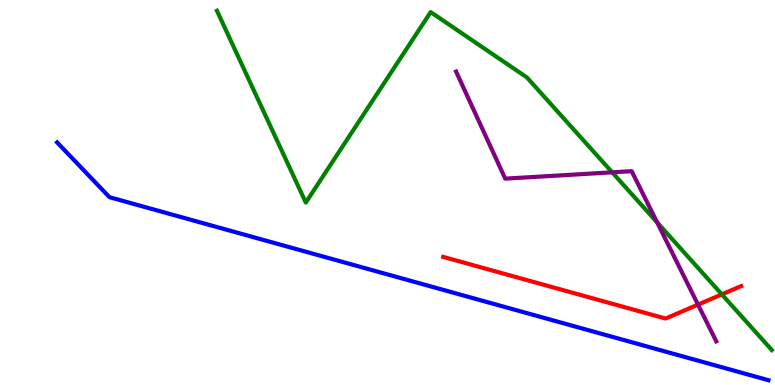[{'lines': ['blue', 'red'], 'intersections': []}, {'lines': ['green', 'red'], 'intersections': [{'x': 9.31, 'y': 2.35}]}, {'lines': ['purple', 'red'], 'intersections': [{'x': 9.01, 'y': 2.09}]}, {'lines': ['blue', 'green'], 'intersections': []}, {'lines': ['blue', 'purple'], 'intersections': []}, {'lines': ['green', 'purple'], 'intersections': [{'x': 7.9, 'y': 5.52}, {'x': 8.48, 'y': 4.22}]}]